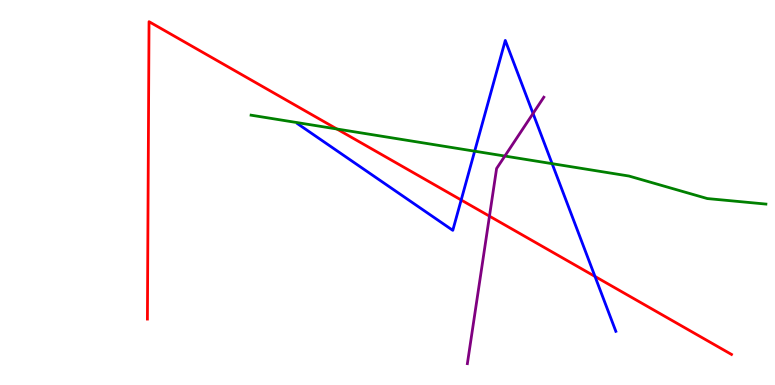[{'lines': ['blue', 'red'], 'intersections': [{'x': 5.95, 'y': 4.81}, {'x': 7.68, 'y': 2.82}]}, {'lines': ['green', 'red'], 'intersections': [{'x': 4.35, 'y': 6.65}]}, {'lines': ['purple', 'red'], 'intersections': [{'x': 6.32, 'y': 4.39}]}, {'lines': ['blue', 'green'], 'intersections': [{'x': 6.12, 'y': 6.07}, {'x': 7.12, 'y': 5.75}]}, {'lines': ['blue', 'purple'], 'intersections': [{'x': 6.88, 'y': 7.05}]}, {'lines': ['green', 'purple'], 'intersections': [{'x': 6.51, 'y': 5.95}]}]